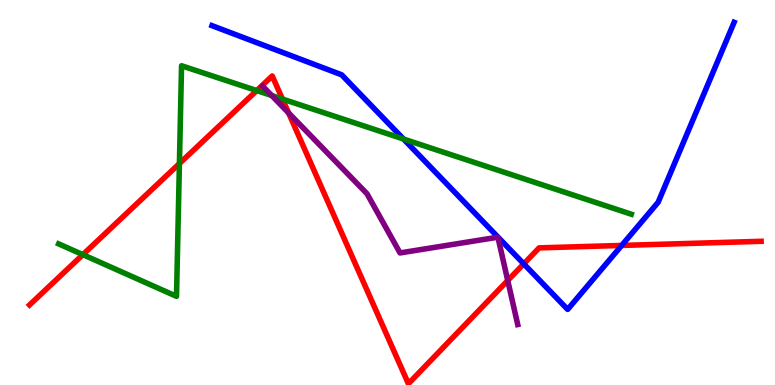[{'lines': ['blue', 'red'], 'intersections': [{'x': 6.76, 'y': 3.15}, {'x': 8.02, 'y': 3.63}]}, {'lines': ['green', 'red'], 'intersections': [{'x': 1.07, 'y': 3.39}, {'x': 2.32, 'y': 5.75}, {'x': 3.31, 'y': 7.65}, {'x': 3.64, 'y': 7.43}]}, {'lines': ['purple', 'red'], 'intersections': [{'x': 3.72, 'y': 7.07}, {'x': 6.55, 'y': 2.71}]}, {'lines': ['blue', 'green'], 'intersections': [{'x': 5.21, 'y': 6.39}]}, {'lines': ['blue', 'purple'], 'intersections': []}, {'lines': ['green', 'purple'], 'intersections': [{'x': 3.51, 'y': 7.52}]}]